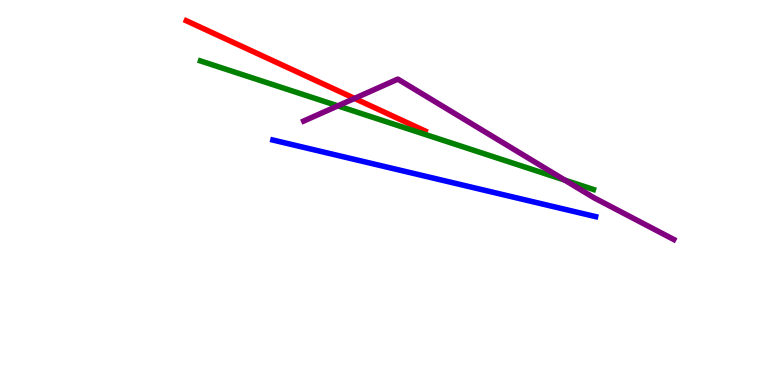[{'lines': ['blue', 'red'], 'intersections': []}, {'lines': ['green', 'red'], 'intersections': []}, {'lines': ['purple', 'red'], 'intersections': [{'x': 4.57, 'y': 7.44}]}, {'lines': ['blue', 'green'], 'intersections': []}, {'lines': ['blue', 'purple'], 'intersections': []}, {'lines': ['green', 'purple'], 'intersections': [{'x': 4.36, 'y': 7.25}, {'x': 7.29, 'y': 5.32}]}]